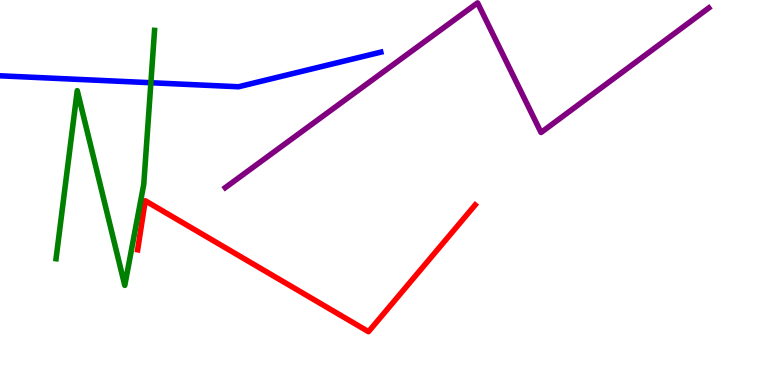[{'lines': ['blue', 'red'], 'intersections': []}, {'lines': ['green', 'red'], 'intersections': []}, {'lines': ['purple', 'red'], 'intersections': []}, {'lines': ['blue', 'green'], 'intersections': [{'x': 1.95, 'y': 7.85}]}, {'lines': ['blue', 'purple'], 'intersections': []}, {'lines': ['green', 'purple'], 'intersections': []}]